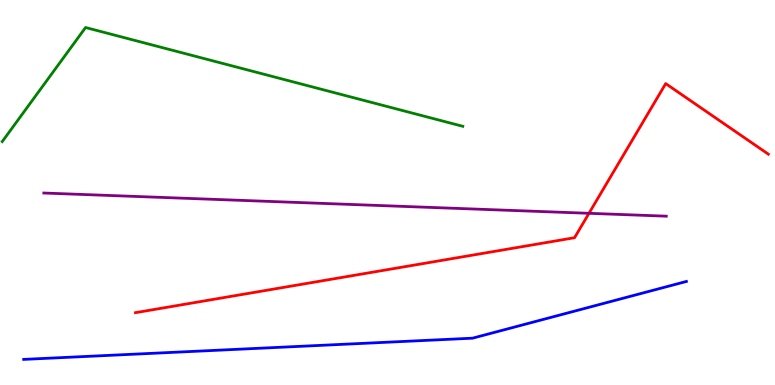[{'lines': ['blue', 'red'], 'intersections': []}, {'lines': ['green', 'red'], 'intersections': []}, {'lines': ['purple', 'red'], 'intersections': [{'x': 7.6, 'y': 4.46}]}, {'lines': ['blue', 'green'], 'intersections': []}, {'lines': ['blue', 'purple'], 'intersections': []}, {'lines': ['green', 'purple'], 'intersections': []}]